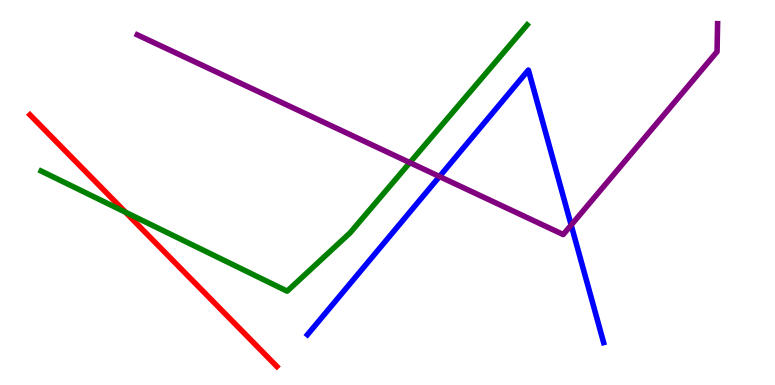[{'lines': ['blue', 'red'], 'intersections': []}, {'lines': ['green', 'red'], 'intersections': [{'x': 1.62, 'y': 4.49}]}, {'lines': ['purple', 'red'], 'intersections': []}, {'lines': ['blue', 'green'], 'intersections': []}, {'lines': ['blue', 'purple'], 'intersections': [{'x': 5.67, 'y': 5.42}, {'x': 7.37, 'y': 4.15}]}, {'lines': ['green', 'purple'], 'intersections': [{'x': 5.29, 'y': 5.78}]}]